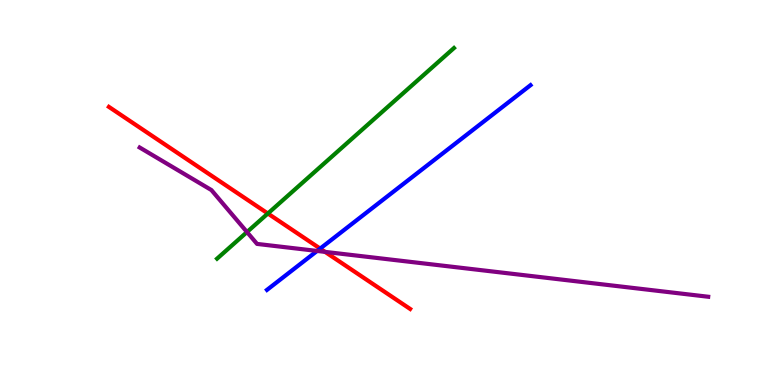[{'lines': ['blue', 'red'], 'intersections': [{'x': 4.13, 'y': 3.54}]}, {'lines': ['green', 'red'], 'intersections': [{'x': 3.46, 'y': 4.45}]}, {'lines': ['purple', 'red'], 'intersections': [{'x': 4.19, 'y': 3.46}]}, {'lines': ['blue', 'green'], 'intersections': []}, {'lines': ['blue', 'purple'], 'intersections': [{'x': 4.09, 'y': 3.48}]}, {'lines': ['green', 'purple'], 'intersections': [{'x': 3.19, 'y': 3.97}]}]